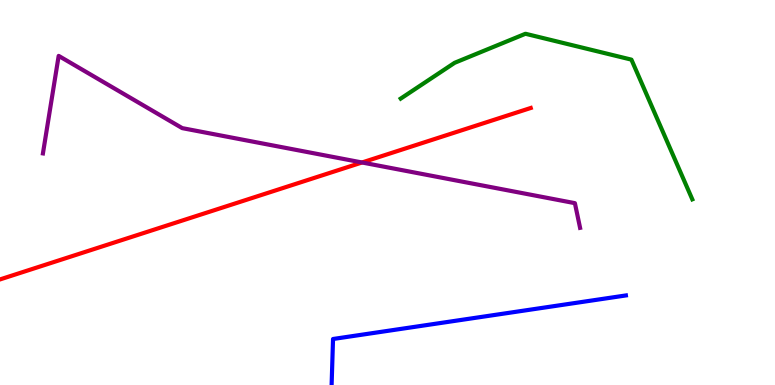[{'lines': ['blue', 'red'], 'intersections': []}, {'lines': ['green', 'red'], 'intersections': []}, {'lines': ['purple', 'red'], 'intersections': [{'x': 4.67, 'y': 5.78}]}, {'lines': ['blue', 'green'], 'intersections': []}, {'lines': ['blue', 'purple'], 'intersections': []}, {'lines': ['green', 'purple'], 'intersections': []}]